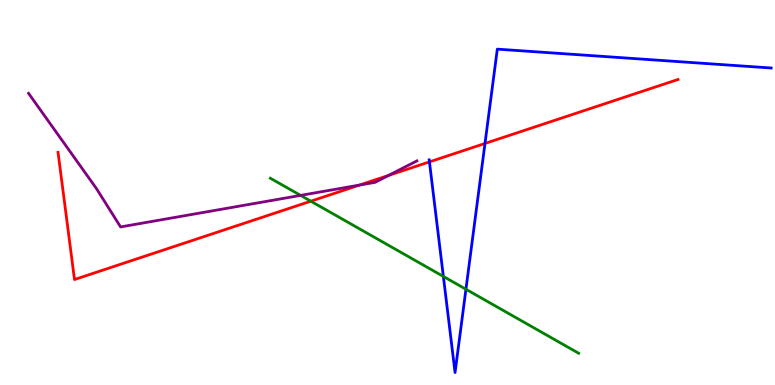[{'lines': ['blue', 'red'], 'intersections': [{'x': 5.54, 'y': 5.8}, {'x': 6.26, 'y': 6.27}]}, {'lines': ['green', 'red'], 'intersections': [{'x': 4.01, 'y': 4.77}]}, {'lines': ['purple', 'red'], 'intersections': [{'x': 4.64, 'y': 5.19}, {'x': 5.01, 'y': 5.44}]}, {'lines': ['blue', 'green'], 'intersections': [{'x': 5.72, 'y': 2.82}, {'x': 6.01, 'y': 2.49}]}, {'lines': ['blue', 'purple'], 'intersections': []}, {'lines': ['green', 'purple'], 'intersections': [{'x': 3.88, 'y': 4.92}]}]